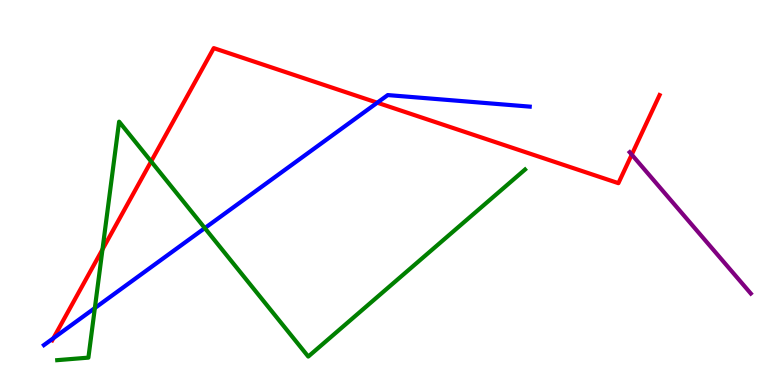[{'lines': ['blue', 'red'], 'intersections': [{'x': 0.689, 'y': 1.22}, {'x': 4.87, 'y': 7.33}]}, {'lines': ['green', 'red'], 'intersections': [{'x': 1.32, 'y': 3.52}, {'x': 1.95, 'y': 5.81}]}, {'lines': ['purple', 'red'], 'intersections': [{'x': 8.15, 'y': 5.98}]}, {'lines': ['blue', 'green'], 'intersections': [{'x': 1.22, 'y': 2.0}, {'x': 2.64, 'y': 4.08}]}, {'lines': ['blue', 'purple'], 'intersections': []}, {'lines': ['green', 'purple'], 'intersections': []}]